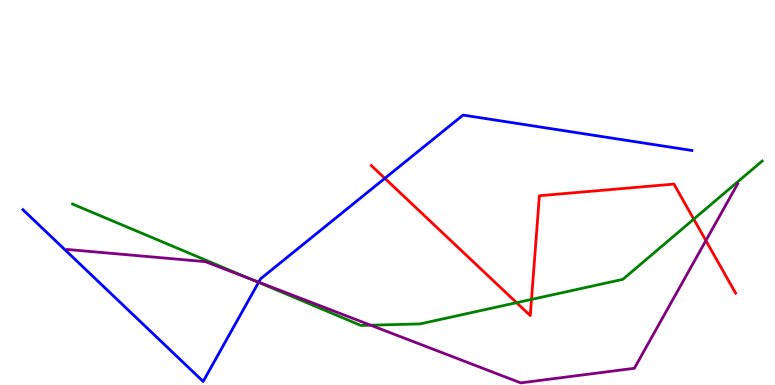[{'lines': ['blue', 'red'], 'intersections': [{'x': 4.97, 'y': 5.37}]}, {'lines': ['green', 'red'], 'intersections': [{'x': 6.67, 'y': 2.14}, {'x': 6.86, 'y': 2.22}, {'x': 8.95, 'y': 4.31}]}, {'lines': ['purple', 'red'], 'intersections': [{'x': 9.11, 'y': 3.75}]}, {'lines': ['blue', 'green'], 'intersections': [{'x': 3.34, 'y': 2.67}]}, {'lines': ['blue', 'purple'], 'intersections': [{'x': 3.34, 'y': 2.67}]}, {'lines': ['green', 'purple'], 'intersections': [{'x': 3.24, 'y': 2.75}, {'x': 4.78, 'y': 1.55}]}]